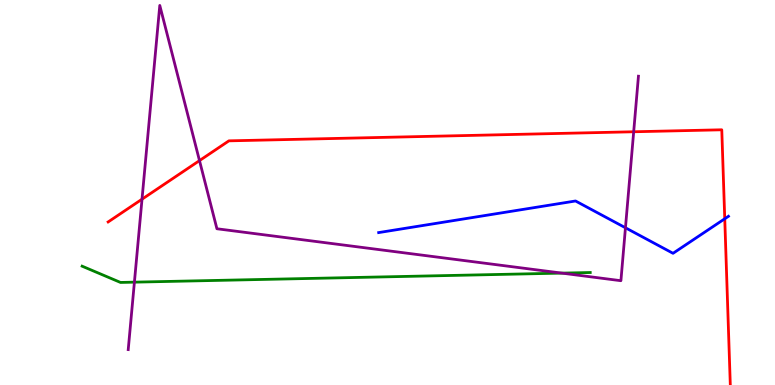[{'lines': ['blue', 'red'], 'intersections': [{'x': 9.35, 'y': 4.32}]}, {'lines': ['green', 'red'], 'intersections': []}, {'lines': ['purple', 'red'], 'intersections': [{'x': 1.83, 'y': 4.83}, {'x': 2.57, 'y': 5.83}, {'x': 8.18, 'y': 6.58}]}, {'lines': ['blue', 'green'], 'intersections': []}, {'lines': ['blue', 'purple'], 'intersections': [{'x': 8.07, 'y': 4.08}]}, {'lines': ['green', 'purple'], 'intersections': [{'x': 1.73, 'y': 2.67}, {'x': 7.25, 'y': 2.91}]}]